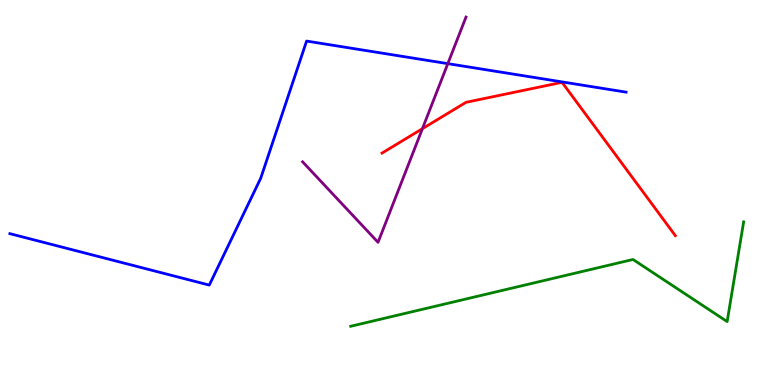[{'lines': ['blue', 'red'], 'intersections': []}, {'lines': ['green', 'red'], 'intersections': []}, {'lines': ['purple', 'red'], 'intersections': [{'x': 5.45, 'y': 6.66}]}, {'lines': ['blue', 'green'], 'intersections': []}, {'lines': ['blue', 'purple'], 'intersections': [{'x': 5.78, 'y': 8.35}]}, {'lines': ['green', 'purple'], 'intersections': []}]